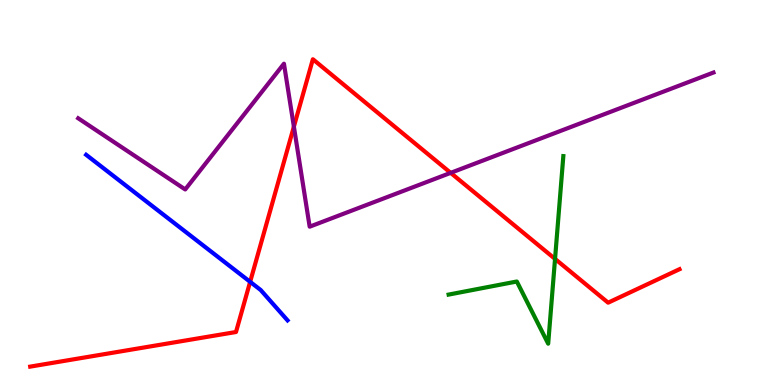[{'lines': ['blue', 'red'], 'intersections': [{'x': 3.23, 'y': 2.68}]}, {'lines': ['green', 'red'], 'intersections': [{'x': 7.16, 'y': 3.28}]}, {'lines': ['purple', 'red'], 'intersections': [{'x': 3.79, 'y': 6.71}, {'x': 5.82, 'y': 5.51}]}, {'lines': ['blue', 'green'], 'intersections': []}, {'lines': ['blue', 'purple'], 'intersections': []}, {'lines': ['green', 'purple'], 'intersections': []}]